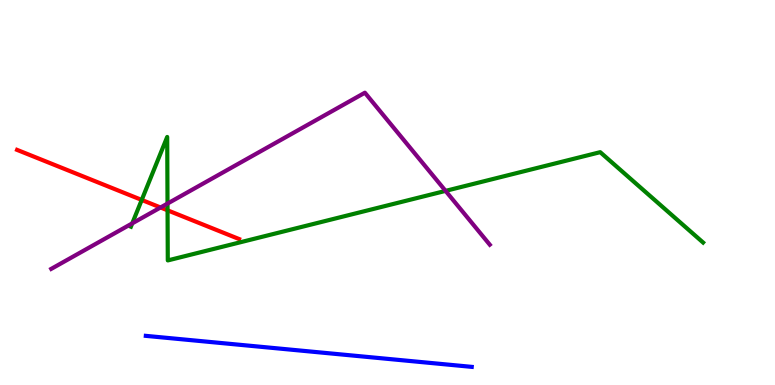[{'lines': ['blue', 'red'], 'intersections': []}, {'lines': ['green', 'red'], 'intersections': [{'x': 1.83, 'y': 4.81}, {'x': 2.16, 'y': 4.54}]}, {'lines': ['purple', 'red'], 'intersections': [{'x': 2.07, 'y': 4.61}]}, {'lines': ['blue', 'green'], 'intersections': []}, {'lines': ['blue', 'purple'], 'intersections': []}, {'lines': ['green', 'purple'], 'intersections': [{'x': 1.71, 'y': 4.2}, {'x': 2.16, 'y': 4.71}, {'x': 5.75, 'y': 5.04}]}]